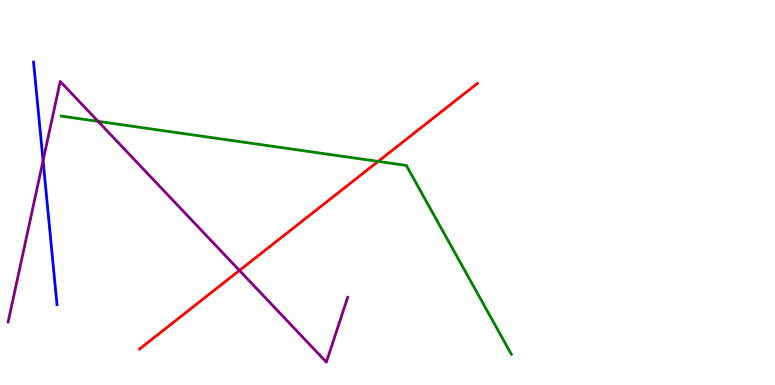[{'lines': ['blue', 'red'], 'intersections': []}, {'lines': ['green', 'red'], 'intersections': [{'x': 4.88, 'y': 5.81}]}, {'lines': ['purple', 'red'], 'intersections': [{'x': 3.09, 'y': 2.98}]}, {'lines': ['blue', 'green'], 'intersections': []}, {'lines': ['blue', 'purple'], 'intersections': [{'x': 0.556, 'y': 5.83}]}, {'lines': ['green', 'purple'], 'intersections': [{'x': 1.27, 'y': 6.85}]}]